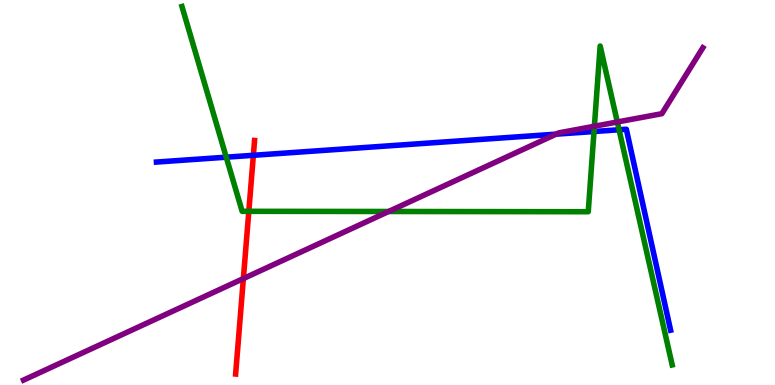[{'lines': ['blue', 'red'], 'intersections': [{'x': 3.27, 'y': 5.97}]}, {'lines': ['green', 'red'], 'intersections': [{'x': 3.21, 'y': 4.51}]}, {'lines': ['purple', 'red'], 'intersections': [{'x': 3.14, 'y': 2.76}]}, {'lines': ['blue', 'green'], 'intersections': [{'x': 2.92, 'y': 5.92}, {'x': 7.66, 'y': 6.58}, {'x': 7.99, 'y': 6.63}]}, {'lines': ['blue', 'purple'], 'intersections': [{'x': 7.18, 'y': 6.52}]}, {'lines': ['green', 'purple'], 'intersections': [{'x': 5.01, 'y': 4.51}, {'x': 7.67, 'y': 6.72}, {'x': 7.97, 'y': 6.83}]}]